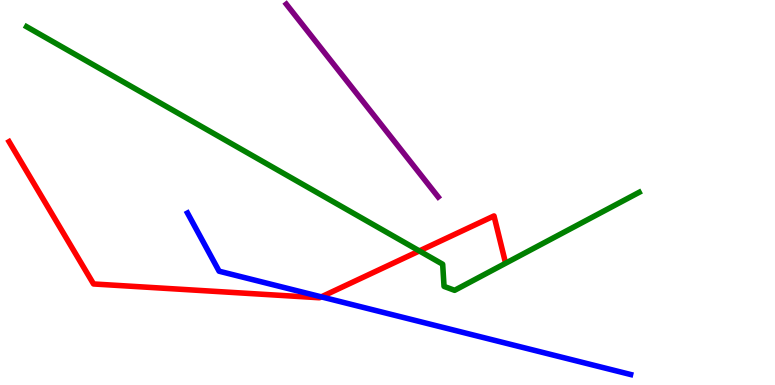[{'lines': ['blue', 'red'], 'intersections': [{'x': 4.15, 'y': 2.29}]}, {'lines': ['green', 'red'], 'intersections': [{'x': 5.41, 'y': 3.48}]}, {'lines': ['purple', 'red'], 'intersections': []}, {'lines': ['blue', 'green'], 'intersections': []}, {'lines': ['blue', 'purple'], 'intersections': []}, {'lines': ['green', 'purple'], 'intersections': []}]